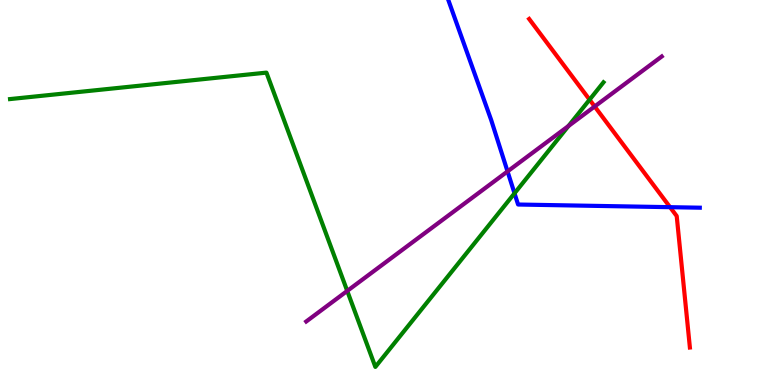[{'lines': ['blue', 'red'], 'intersections': [{'x': 8.65, 'y': 4.62}]}, {'lines': ['green', 'red'], 'intersections': [{'x': 7.61, 'y': 7.41}]}, {'lines': ['purple', 'red'], 'intersections': [{'x': 7.67, 'y': 7.23}]}, {'lines': ['blue', 'green'], 'intersections': [{'x': 6.64, 'y': 4.98}]}, {'lines': ['blue', 'purple'], 'intersections': [{'x': 6.55, 'y': 5.55}]}, {'lines': ['green', 'purple'], 'intersections': [{'x': 4.48, 'y': 2.44}, {'x': 7.33, 'y': 6.73}]}]